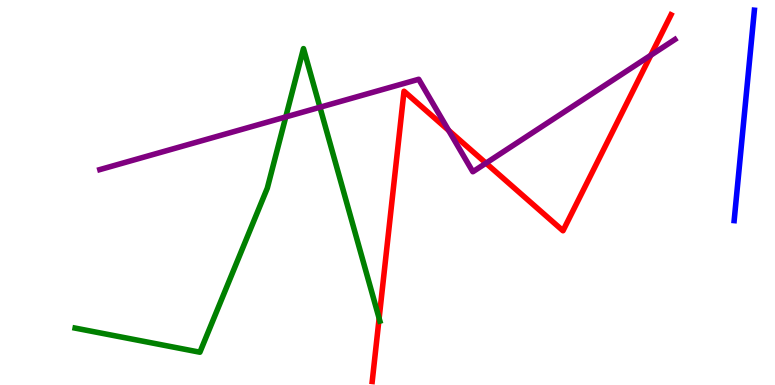[{'lines': ['blue', 'red'], 'intersections': []}, {'lines': ['green', 'red'], 'intersections': [{'x': 4.89, 'y': 1.73}]}, {'lines': ['purple', 'red'], 'intersections': [{'x': 5.79, 'y': 6.61}, {'x': 6.27, 'y': 5.76}, {'x': 8.4, 'y': 8.56}]}, {'lines': ['blue', 'green'], 'intersections': []}, {'lines': ['blue', 'purple'], 'intersections': []}, {'lines': ['green', 'purple'], 'intersections': [{'x': 3.69, 'y': 6.96}, {'x': 4.13, 'y': 7.21}]}]